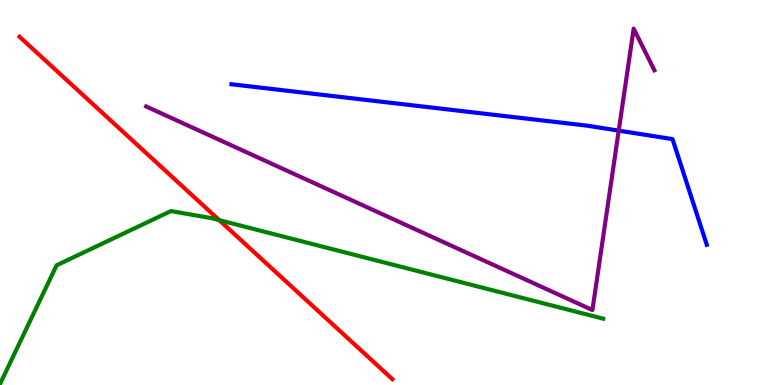[{'lines': ['blue', 'red'], 'intersections': []}, {'lines': ['green', 'red'], 'intersections': [{'x': 2.83, 'y': 4.28}]}, {'lines': ['purple', 'red'], 'intersections': []}, {'lines': ['blue', 'green'], 'intersections': []}, {'lines': ['blue', 'purple'], 'intersections': [{'x': 7.98, 'y': 6.61}]}, {'lines': ['green', 'purple'], 'intersections': []}]